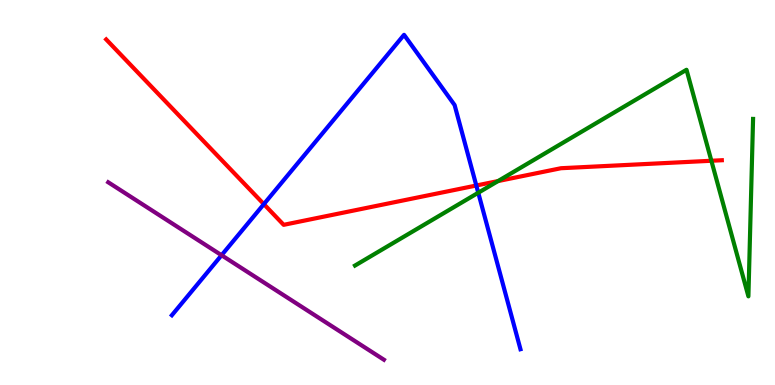[{'lines': ['blue', 'red'], 'intersections': [{'x': 3.4, 'y': 4.7}, {'x': 6.15, 'y': 5.18}]}, {'lines': ['green', 'red'], 'intersections': [{'x': 6.43, 'y': 5.3}, {'x': 9.18, 'y': 5.82}]}, {'lines': ['purple', 'red'], 'intersections': []}, {'lines': ['blue', 'green'], 'intersections': [{'x': 6.17, 'y': 4.99}]}, {'lines': ['blue', 'purple'], 'intersections': [{'x': 2.86, 'y': 3.37}]}, {'lines': ['green', 'purple'], 'intersections': []}]